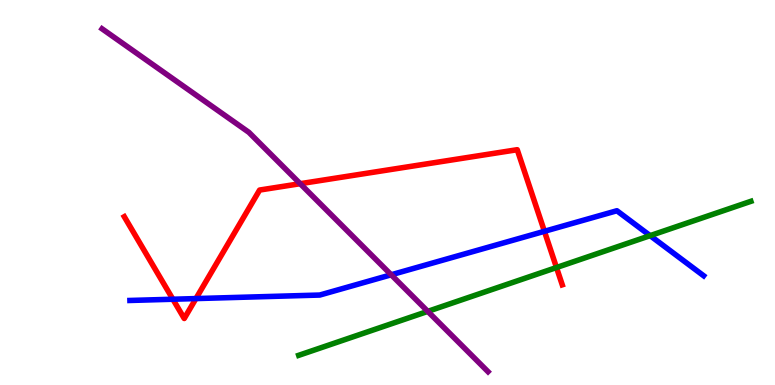[{'lines': ['blue', 'red'], 'intersections': [{'x': 2.23, 'y': 2.23}, {'x': 2.53, 'y': 2.24}, {'x': 7.02, 'y': 3.99}]}, {'lines': ['green', 'red'], 'intersections': [{'x': 7.18, 'y': 3.05}]}, {'lines': ['purple', 'red'], 'intersections': [{'x': 3.87, 'y': 5.23}]}, {'lines': ['blue', 'green'], 'intersections': [{'x': 8.39, 'y': 3.88}]}, {'lines': ['blue', 'purple'], 'intersections': [{'x': 5.05, 'y': 2.86}]}, {'lines': ['green', 'purple'], 'intersections': [{'x': 5.52, 'y': 1.91}]}]